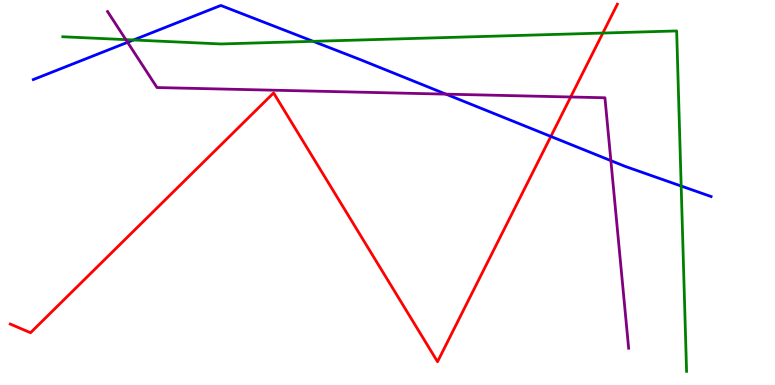[{'lines': ['blue', 'red'], 'intersections': [{'x': 7.11, 'y': 6.46}]}, {'lines': ['green', 'red'], 'intersections': [{'x': 7.78, 'y': 9.14}]}, {'lines': ['purple', 'red'], 'intersections': [{'x': 7.36, 'y': 7.48}]}, {'lines': ['blue', 'green'], 'intersections': [{'x': 1.72, 'y': 8.96}, {'x': 4.04, 'y': 8.93}, {'x': 8.79, 'y': 5.17}]}, {'lines': ['blue', 'purple'], 'intersections': [{'x': 1.65, 'y': 8.9}, {'x': 5.75, 'y': 7.55}, {'x': 7.88, 'y': 5.83}]}, {'lines': ['green', 'purple'], 'intersections': [{'x': 1.62, 'y': 8.97}]}]